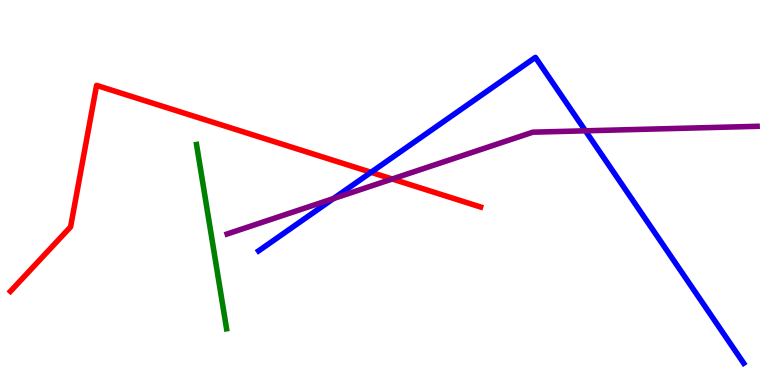[{'lines': ['blue', 'red'], 'intersections': [{'x': 4.79, 'y': 5.52}]}, {'lines': ['green', 'red'], 'intersections': []}, {'lines': ['purple', 'red'], 'intersections': [{'x': 5.06, 'y': 5.35}]}, {'lines': ['blue', 'green'], 'intersections': []}, {'lines': ['blue', 'purple'], 'intersections': [{'x': 4.3, 'y': 4.84}, {'x': 7.55, 'y': 6.6}]}, {'lines': ['green', 'purple'], 'intersections': []}]